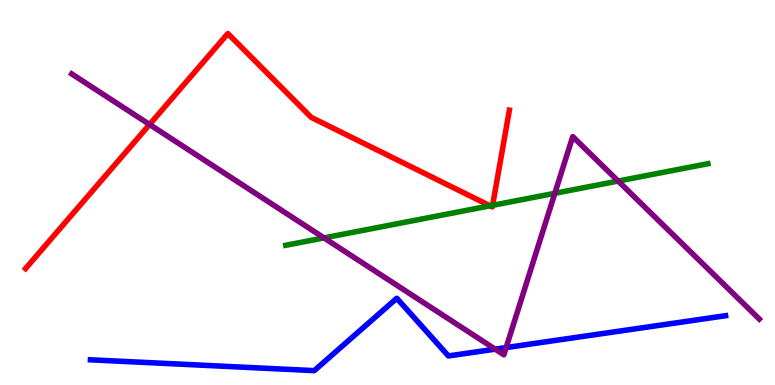[{'lines': ['blue', 'red'], 'intersections': []}, {'lines': ['green', 'red'], 'intersections': [{'x': 6.32, 'y': 4.65}, {'x': 6.36, 'y': 4.67}]}, {'lines': ['purple', 'red'], 'intersections': [{'x': 1.93, 'y': 6.77}]}, {'lines': ['blue', 'green'], 'intersections': []}, {'lines': ['blue', 'purple'], 'intersections': [{'x': 6.39, 'y': 0.931}, {'x': 6.53, 'y': 0.972}]}, {'lines': ['green', 'purple'], 'intersections': [{'x': 4.18, 'y': 3.82}, {'x': 7.16, 'y': 4.98}, {'x': 7.98, 'y': 5.3}]}]